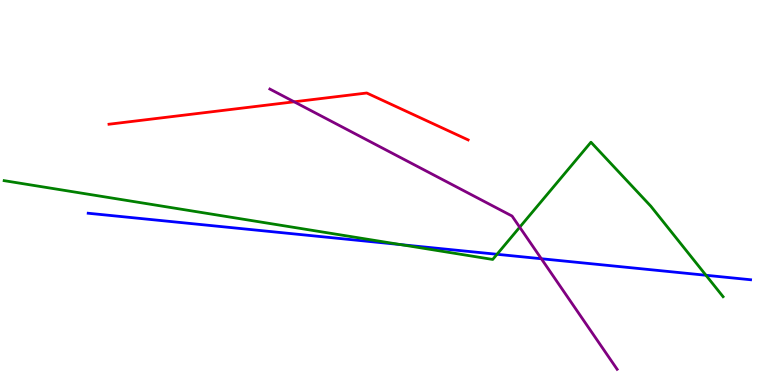[{'lines': ['blue', 'red'], 'intersections': []}, {'lines': ['green', 'red'], 'intersections': []}, {'lines': ['purple', 'red'], 'intersections': [{'x': 3.8, 'y': 7.36}]}, {'lines': ['blue', 'green'], 'intersections': [{'x': 5.17, 'y': 3.65}, {'x': 6.41, 'y': 3.4}, {'x': 9.11, 'y': 2.85}]}, {'lines': ['blue', 'purple'], 'intersections': [{'x': 6.98, 'y': 3.28}]}, {'lines': ['green', 'purple'], 'intersections': [{'x': 6.71, 'y': 4.1}]}]